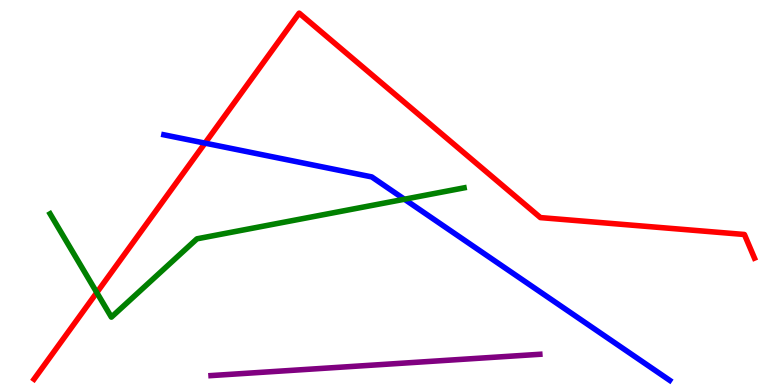[{'lines': ['blue', 'red'], 'intersections': [{'x': 2.65, 'y': 6.28}]}, {'lines': ['green', 'red'], 'intersections': [{'x': 1.25, 'y': 2.4}]}, {'lines': ['purple', 'red'], 'intersections': []}, {'lines': ['blue', 'green'], 'intersections': [{'x': 5.22, 'y': 4.83}]}, {'lines': ['blue', 'purple'], 'intersections': []}, {'lines': ['green', 'purple'], 'intersections': []}]